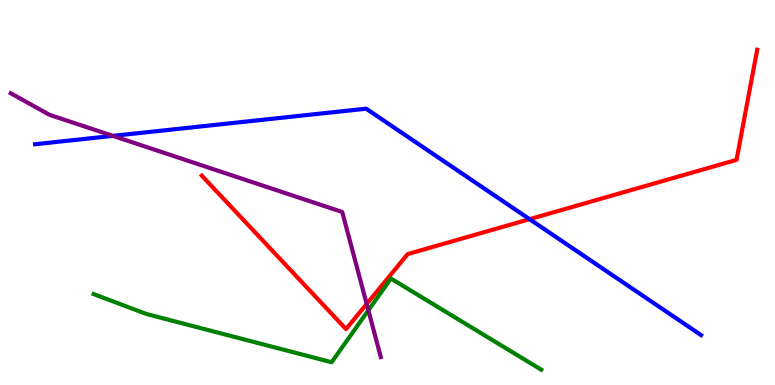[{'lines': ['blue', 'red'], 'intersections': [{'x': 6.83, 'y': 4.31}]}, {'lines': ['green', 'red'], 'intersections': []}, {'lines': ['purple', 'red'], 'intersections': [{'x': 4.73, 'y': 2.11}]}, {'lines': ['blue', 'green'], 'intersections': []}, {'lines': ['blue', 'purple'], 'intersections': [{'x': 1.46, 'y': 6.47}]}, {'lines': ['green', 'purple'], 'intersections': [{'x': 4.75, 'y': 1.94}]}]